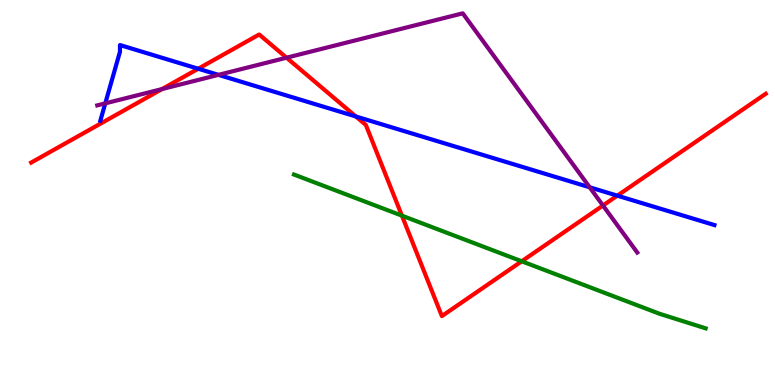[{'lines': ['blue', 'red'], 'intersections': [{'x': 2.56, 'y': 8.21}, {'x': 4.59, 'y': 6.97}, {'x': 7.97, 'y': 4.92}]}, {'lines': ['green', 'red'], 'intersections': [{'x': 5.19, 'y': 4.4}, {'x': 6.73, 'y': 3.21}]}, {'lines': ['purple', 'red'], 'intersections': [{'x': 2.09, 'y': 7.69}, {'x': 3.7, 'y': 8.5}, {'x': 7.78, 'y': 4.66}]}, {'lines': ['blue', 'green'], 'intersections': []}, {'lines': ['blue', 'purple'], 'intersections': [{'x': 1.36, 'y': 7.32}, {'x': 2.82, 'y': 8.06}, {'x': 7.61, 'y': 5.14}]}, {'lines': ['green', 'purple'], 'intersections': []}]